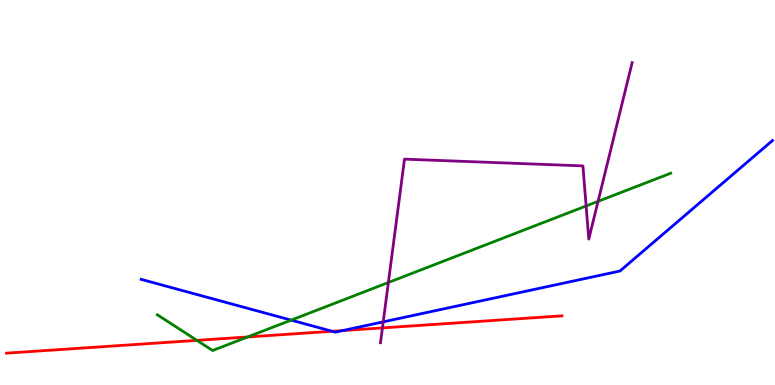[{'lines': ['blue', 'red'], 'intersections': [{'x': 4.29, 'y': 1.4}, {'x': 4.42, 'y': 1.41}]}, {'lines': ['green', 'red'], 'intersections': [{'x': 2.54, 'y': 1.16}, {'x': 3.2, 'y': 1.25}]}, {'lines': ['purple', 'red'], 'intersections': [{'x': 4.93, 'y': 1.48}]}, {'lines': ['blue', 'green'], 'intersections': [{'x': 3.76, 'y': 1.69}]}, {'lines': ['blue', 'purple'], 'intersections': [{'x': 4.94, 'y': 1.64}]}, {'lines': ['green', 'purple'], 'intersections': [{'x': 5.01, 'y': 2.66}, {'x': 7.56, 'y': 4.65}, {'x': 7.72, 'y': 4.77}]}]